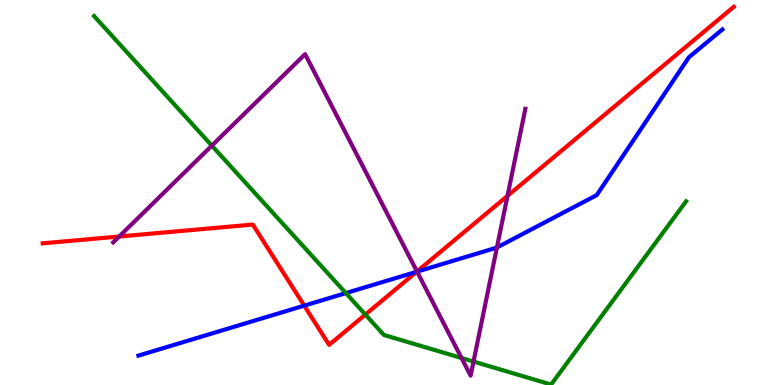[{'lines': ['blue', 'red'], 'intersections': [{'x': 3.93, 'y': 2.06}, {'x': 5.38, 'y': 2.94}]}, {'lines': ['green', 'red'], 'intersections': [{'x': 4.71, 'y': 1.83}]}, {'lines': ['purple', 'red'], 'intersections': [{'x': 1.54, 'y': 3.86}, {'x': 5.38, 'y': 2.95}, {'x': 6.55, 'y': 4.91}]}, {'lines': ['blue', 'green'], 'intersections': [{'x': 4.46, 'y': 2.39}]}, {'lines': ['blue', 'purple'], 'intersections': [{'x': 5.38, 'y': 2.94}, {'x': 6.41, 'y': 3.57}]}, {'lines': ['green', 'purple'], 'intersections': [{'x': 2.73, 'y': 6.22}, {'x': 5.96, 'y': 0.702}, {'x': 6.11, 'y': 0.609}]}]